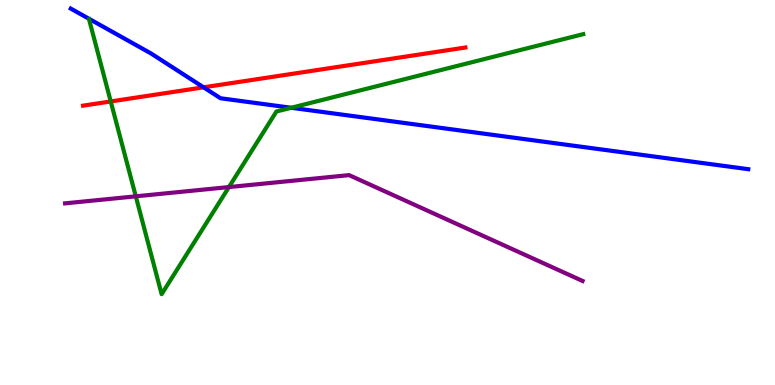[{'lines': ['blue', 'red'], 'intersections': [{'x': 2.63, 'y': 7.73}]}, {'lines': ['green', 'red'], 'intersections': [{'x': 1.43, 'y': 7.36}]}, {'lines': ['purple', 'red'], 'intersections': []}, {'lines': ['blue', 'green'], 'intersections': [{'x': 3.76, 'y': 7.2}]}, {'lines': ['blue', 'purple'], 'intersections': []}, {'lines': ['green', 'purple'], 'intersections': [{'x': 1.75, 'y': 4.9}, {'x': 2.95, 'y': 5.14}]}]